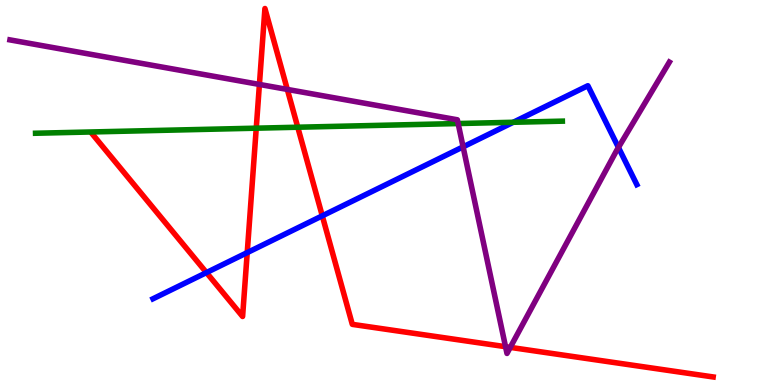[{'lines': ['blue', 'red'], 'intersections': [{'x': 2.66, 'y': 2.92}, {'x': 3.19, 'y': 3.44}, {'x': 4.16, 'y': 4.39}]}, {'lines': ['green', 'red'], 'intersections': [{'x': 3.31, 'y': 6.67}, {'x': 3.84, 'y': 6.7}]}, {'lines': ['purple', 'red'], 'intersections': [{'x': 3.35, 'y': 7.81}, {'x': 3.71, 'y': 7.68}, {'x': 6.52, 'y': 0.995}, {'x': 6.58, 'y': 0.977}]}, {'lines': ['blue', 'green'], 'intersections': [{'x': 6.62, 'y': 6.82}]}, {'lines': ['blue', 'purple'], 'intersections': [{'x': 5.98, 'y': 6.19}, {'x': 7.98, 'y': 6.17}]}, {'lines': ['green', 'purple'], 'intersections': [{'x': 5.91, 'y': 6.79}]}]